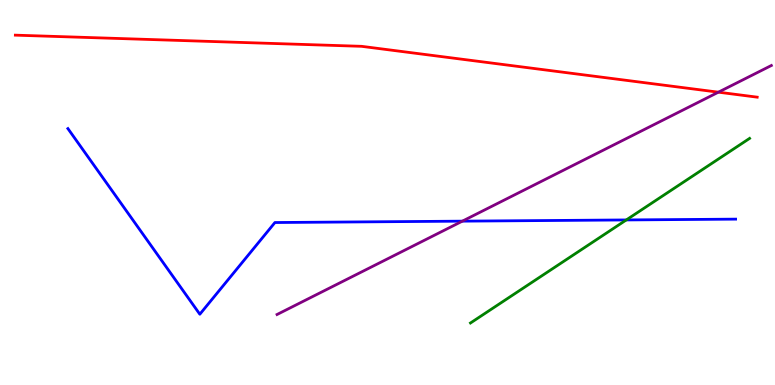[{'lines': ['blue', 'red'], 'intersections': []}, {'lines': ['green', 'red'], 'intersections': []}, {'lines': ['purple', 'red'], 'intersections': [{'x': 9.27, 'y': 7.61}]}, {'lines': ['blue', 'green'], 'intersections': [{'x': 8.08, 'y': 4.29}]}, {'lines': ['blue', 'purple'], 'intersections': [{'x': 5.97, 'y': 4.26}]}, {'lines': ['green', 'purple'], 'intersections': []}]